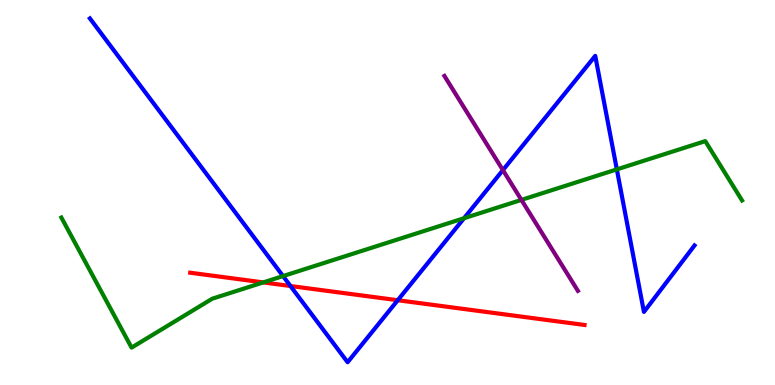[{'lines': ['blue', 'red'], 'intersections': [{'x': 3.75, 'y': 2.57}, {'x': 5.13, 'y': 2.2}]}, {'lines': ['green', 'red'], 'intersections': [{'x': 3.4, 'y': 2.66}]}, {'lines': ['purple', 'red'], 'intersections': []}, {'lines': ['blue', 'green'], 'intersections': [{'x': 3.65, 'y': 2.83}, {'x': 5.99, 'y': 4.33}, {'x': 7.96, 'y': 5.6}]}, {'lines': ['blue', 'purple'], 'intersections': [{'x': 6.49, 'y': 5.58}]}, {'lines': ['green', 'purple'], 'intersections': [{'x': 6.73, 'y': 4.81}]}]